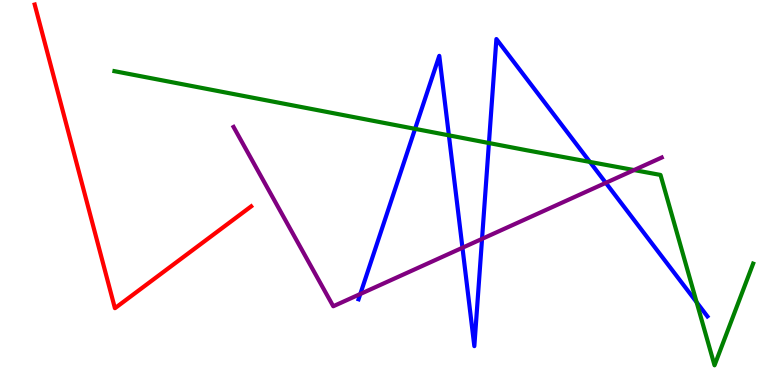[{'lines': ['blue', 'red'], 'intersections': []}, {'lines': ['green', 'red'], 'intersections': []}, {'lines': ['purple', 'red'], 'intersections': []}, {'lines': ['blue', 'green'], 'intersections': [{'x': 5.36, 'y': 6.65}, {'x': 5.79, 'y': 6.48}, {'x': 6.31, 'y': 6.29}, {'x': 7.61, 'y': 5.79}, {'x': 8.99, 'y': 2.15}]}, {'lines': ['blue', 'purple'], 'intersections': [{'x': 4.65, 'y': 2.36}, {'x': 5.97, 'y': 3.56}, {'x': 6.22, 'y': 3.8}, {'x': 7.82, 'y': 5.25}]}, {'lines': ['green', 'purple'], 'intersections': [{'x': 8.18, 'y': 5.58}]}]